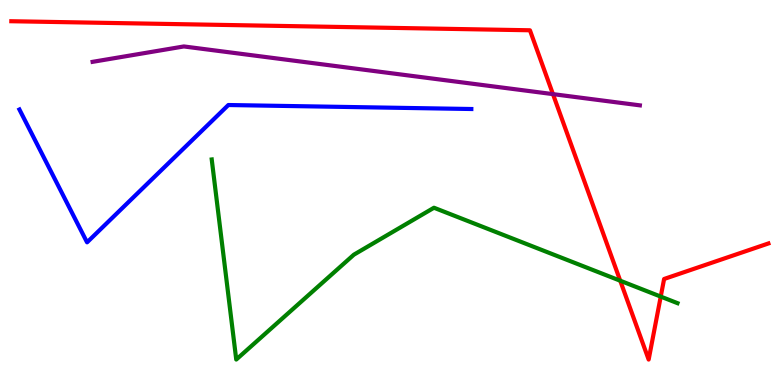[{'lines': ['blue', 'red'], 'intersections': []}, {'lines': ['green', 'red'], 'intersections': [{'x': 8.0, 'y': 2.71}, {'x': 8.53, 'y': 2.3}]}, {'lines': ['purple', 'red'], 'intersections': [{'x': 7.13, 'y': 7.56}]}, {'lines': ['blue', 'green'], 'intersections': []}, {'lines': ['blue', 'purple'], 'intersections': []}, {'lines': ['green', 'purple'], 'intersections': []}]